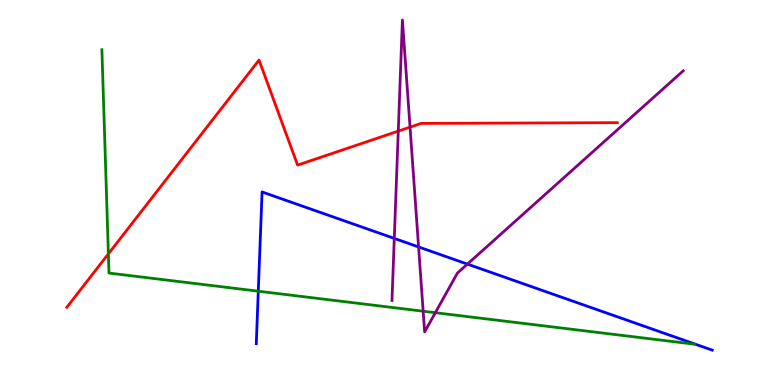[{'lines': ['blue', 'red'], 'intersections': []}, {'lines': ['green', 'red'], 'intersections': [{'x': 1.4, 'y': 3.41}]}, {'lines': ['purple', 'red'], 'intersections': [{'x': 5.14, 'y': 6.59}, {'x': 5.29, 'y': 6.7}]}, {'lines': ['blue', 'green'], 'intersections': [{'x': 3.33, 'y': 2.44}]}, {'lines': ['blue', 'purple'], 'intersections': [{'x': 5.09, 'y': 3.81}, {'x': 5.4, 'y': 3.59}, {'x': 6.03, 'y': 3.14}]}, {'lines': ['green', 'purple'], 'intersections': [{'x': 5.46, 'y': 1.92}, {'x': 5.62, 'y': 1.88}]}]